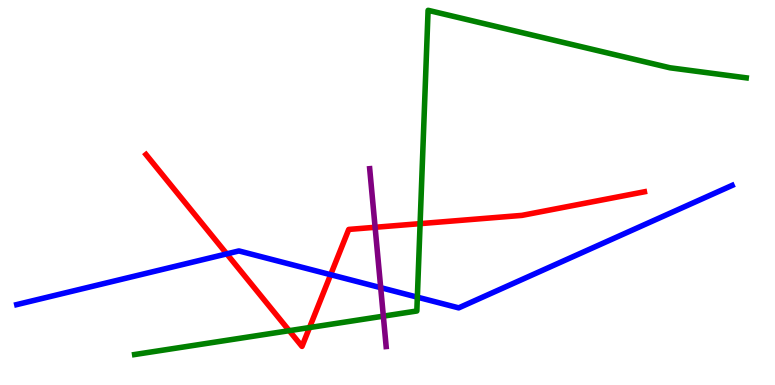[{'lines': ['blue', 'red'], 'intersections': [{'x': 2.93, 'y': 3.41}, {'x': 4.27, 'y': 2.86}]}, {'lines': ['green', 'red'], 'intersections': [{'x': 3.73, 'y': 1.41}, {'x': 3.99, 'y': 1.49}, {'x': 5.42, 'y': 4.19}]}, {'lines': ['purple', 'red'], 'intersections': [{'x': 4.84, 'y': 4.1}]}, {'lines': ['blue', 'green'], 'intersections': [{'x': 5.39, 'y': 2.28}]}, {'lines': ['blue', 'purple'], 'intersections': [{'x': 4.91, 'y': 2.53}]}, {'lines': ['green', 'purple'], 'intersections': [{'x': 4.95, 'y': 1.79}]}]